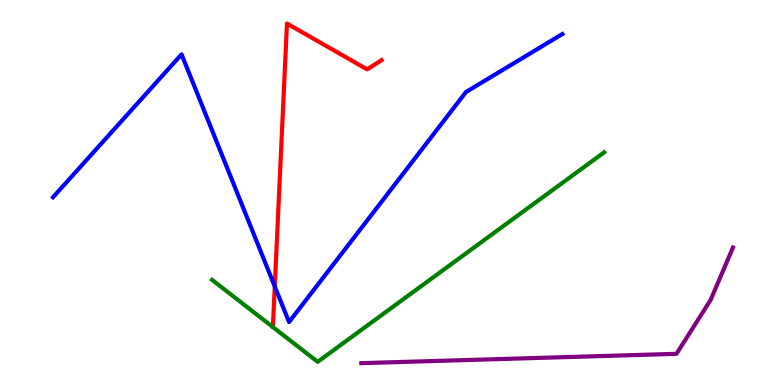[{'lines': ['blue', 'red'], 'intersections': [{'x': 3.55, 'y': 2.56}]}, {'lines': ['green', 'red'], 'intersections': []}, {'lines': ['purple', 'red'], 'intersections': []}, {'lines': ['blue', 'green'], 'intersections': []}, {'lines': ['blue', 'purple'], 'intersections': []}, {'lines': ['green', 'purple'], 'intersections': []}]